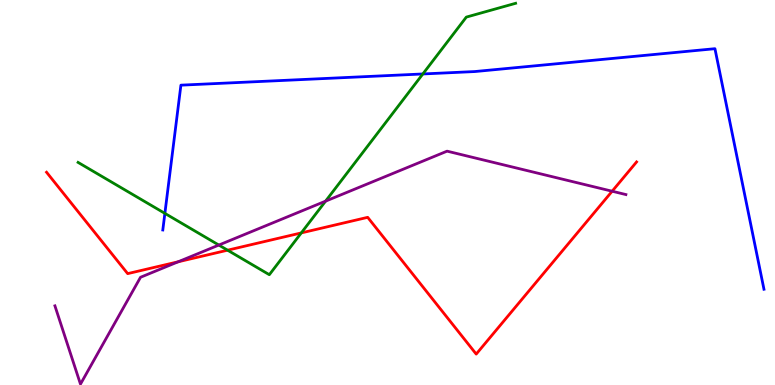[{'lines': ['blue', 'red'], 'intersections': []}, {'lines': ['green', 'red'], 'intersections': [{'x': 2.94, 'y': 3.5}, {'x': 3.89, 'y': 3.95}]}, {'lines': ['purple', 'red'], 'intersections': [{'x': 2.3, 'y': 3.2}, {'x': 7.9, 'y': 5.03}]}, {'lines': ['blue', 'green'], 'intersections': [{'x': 2.13, 'y': 4.46}, {'x': 5.46, 'y': 8.08}]}, {'lines': ['blue', 'purple'], 'intersections': []}, {'lines': ['green', 'purple'], 'intersections': [{'x': 2.82, 'y': 3.63}, {'x': 4.2, 'y': 4.78}]}]